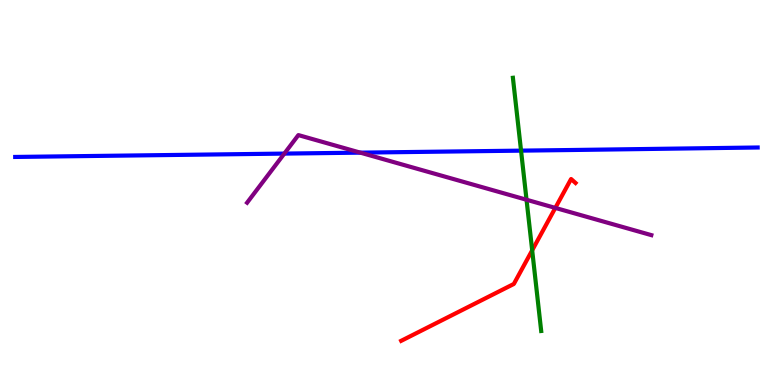[{'lines': ['blue', 'red'], 'intersections': []}, {'lines': ['green', 'red'], 'intersections': [{'x': 6.87, 'y': 3.5}]}, {'lines': ['purple', 'red'], 'intersections': [{'x': 7.17, 'y': 4.6}]}, {'lines': ['blue', 'green'], 'intersections': [{'x': 6.72, 'y': 6.09}]}, {'lines': ['blue', 'purple'], 'intersections': [{'x': 3.67, 'y': 6.01}, {'x': 4.65, 'y': 6.04}]}, {'lines': ['green', 'purple'], 'intersections': [{'x': 6.79, 'y': 4.81}]}]